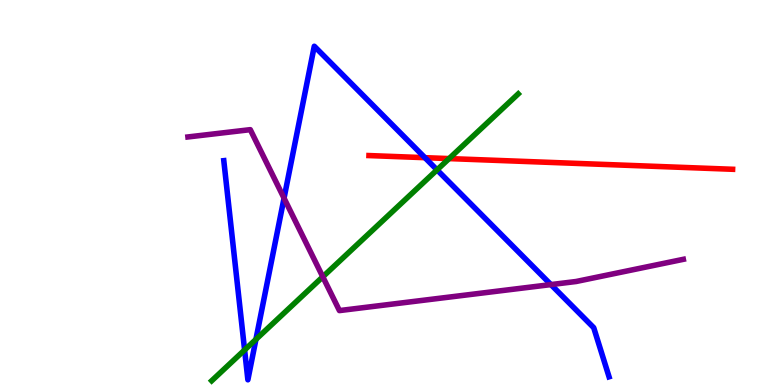[{'lines': ['blue', 'red'], 'intersections': [{'x': 5.48, 'y': 5.9}]}, {'lines': ['green', 'red'], 'intersections': [{'x': 5.79, 'y': 5.88}]}, {'lines': ['purple', 'red'], 'intersections': []}, {'lines': ['blue', 'green'], 'intersections': [{'x': 3.16, 'y': 0.91}, {'x': 3.3, 'y': 1.19}, {'x': 5.64, 'y': 5.59}]}, {'lines': ['blue', 'purple'], 'intersections': [{'x': 3.66, 'y': 4.85}, {'x': 7.11, 'y': 2.61}]}, {'lines': ['green', 'purple'], 'intersections': [{'x': 4.17, 'y': 2.81}]}]